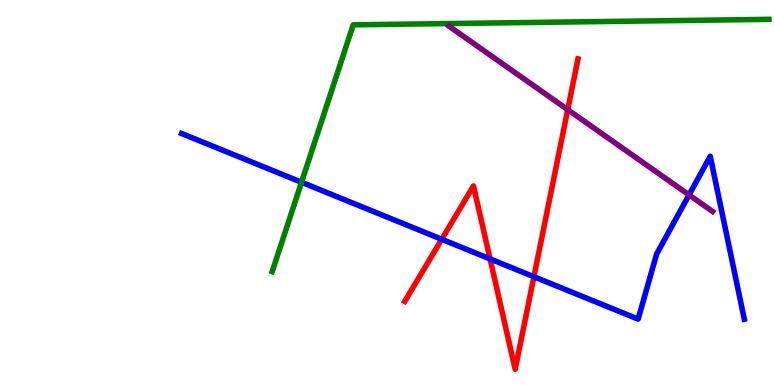[{'lines': ['blue', 'red'], 'intersections': [{'x': 5.7, 'y': 3.79}, {'x': 6.32, 'y': 3.27}, {'x': 6.89, 'y': 2.81}]}, {'lines': ['green', 'red'], 'intersections': []}, {'lines': ['purple', 'red'], 'intersections': [{'x': 7.33, 'y': 7.15}]}, {'lines': ['blue', 'green'], 'intersections': [{'x': 3.89, 'y': 5.27}]}, {'lines': ['blue', 'purple'], 'intersections': [{'x': 8.89, 'y': 4.94}]}, {'lines': ['green', 'purple'], 'intersections': []}]